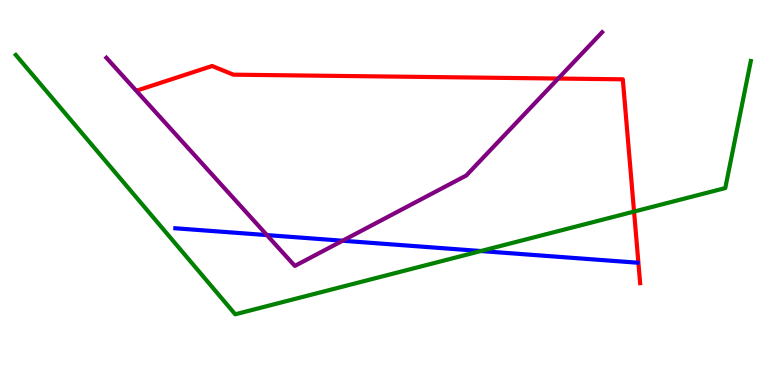[{'lines': ['blue', 'red'], 'intersections': []}, {'lines': ['green', 'red'], 'intersections': [{'x': 8.18, 'y': 4.5}]}, {'lines': ['purple', 'red'], 'intersections': [{'x': 7.2, 'y': 7.96}]}, {'lines': ['blue', 'green'], 'intersections': [{'x': 6.2, 'y': 3.48}]}, {'lines': ['blue', 'purple'], 'intersections': [{'x': 3.44, 'y': 3.89}, {'x': 4.42, 'y': 3.75}]}, {'lines': ['green', 'purple'], 'intersections': []}]